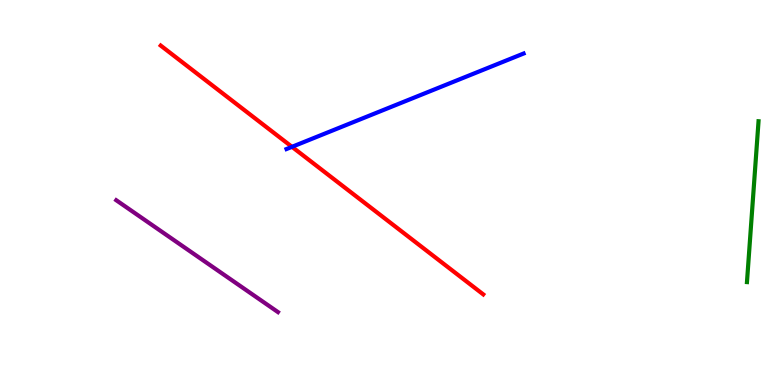[{'lines': ['blue', 'red'], 'intersections': [{'x': 3.77, 'y': 6.19}]}, {'lines': ['green', 'red'], 'intersections': []}, {'lines': ['purple', 'red'], 'intersections': []}, {'lines': ['blue', 'green'], 'intersections': []}, {'lines': ['blue', 'purple'], 'intersections': []}, {'lines': ['green', 'purple'], 'intersections': []}]